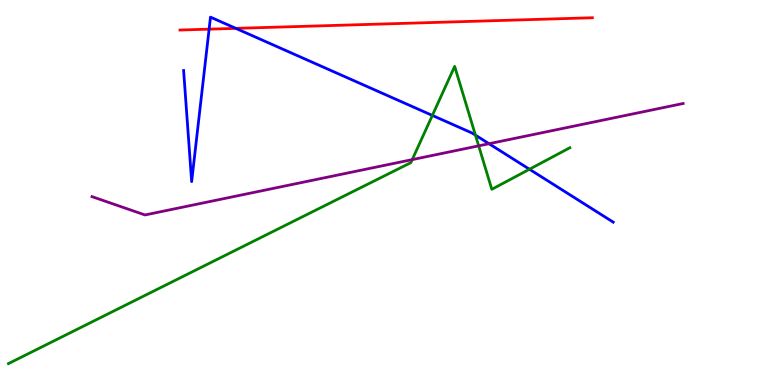[{'lines': ['blue', 'red'], 'intersections': [{'x': 2.7, 'y': 9.24}, {'x': 3.04, 'y': 9.26}]}, {'lines': ['green', 'red'], 'intersections': []}, {'lines': ['purple', 'red'], 'intersections': []}, {'lines': ['blue', 'green'], 'intersections': [{'x': 5.58, 'y': 7.0}, {'x': 6.13, 'y': 6.49}, {'x': 6.83, 'y': 5.6}]}, {'lines': ['blue', 'purple'], 'intersections': [{'x': 6.31, 'y': 6.27}]}, {'lines': ['green', 'purple'], 'intersections': [{'x': 5.32, 'y': 5.85}, {'x': 6.18, 'y': 6.21}]}]